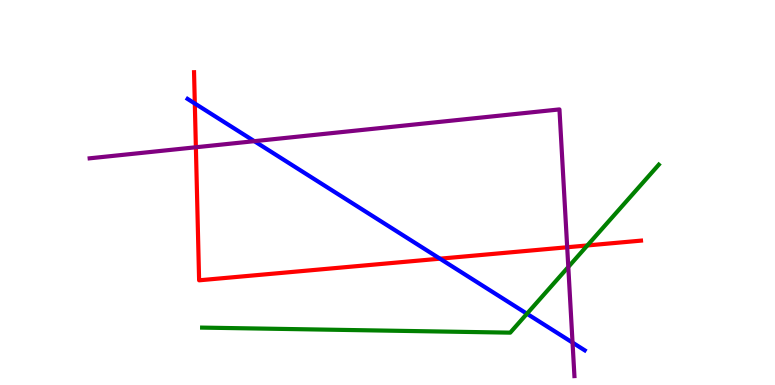[{'lines': ['blue', 'red'], 'intersections': [{'x': 2.51, 'y': 7.31}, {'x': 5.68, 'y': 3.28}]}, {'lines': ['green', 'red'], 'intersections': [{'x': 7.58, 'y': 3.62}]}, {'lines': ['purple', 'red'], 'intersections': [{'x': 2.53, 'y': 6.18}, {'x': 7.32, 'y': 3.58}]}, {'lines': ['blue', 'green'], 'intersections': [{'x': 6.8, 'y': 1.85}]}, {'lines': ['blue', 'purple'], 'intersections': [{'x': 3.28, 'y': 6.33}, {'x': 7.39, 'y': 1.1}]}, {'lines': ['green', 'purple'], 'intersections': [{'x': 7.33, 'y': 3.07}]}]